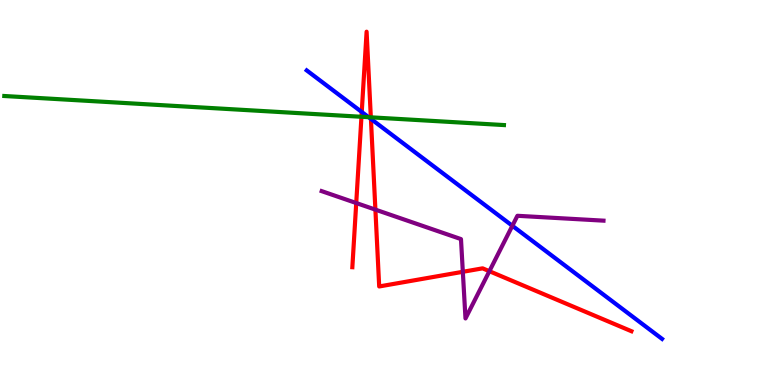[{'lines': ['blue', 'red'], 'intersections': [{'x': 4.67, 'y': 7.09}, {'x': 4.79, 'y': 6.91}]}, {'lines': ['green', 'red'], 'intersections': [{'x': 4.66, 'y': 6.97}, {'x': 4.78, 'y': 6.95}]}, {'lines': ['purple', 'red'], 'intersections': [{'x': 4.6, 'y': 4.73}, {'x': 4.84, 'y': 4.56}, {'x': 5.97, 'y': 2.94}, {'x': 6.31, 'y': 2.96}]}, {'lines': ['blue', 'green'], 'intersections': [{'x': 4.76, 'y': 6.96}]}, {'lines': ['blue', 'purple'], 'intersections': [{'x': 6.61, 'y': 4.14}]}, {'lines': ['green', 'purple'], 'intersections': []}]